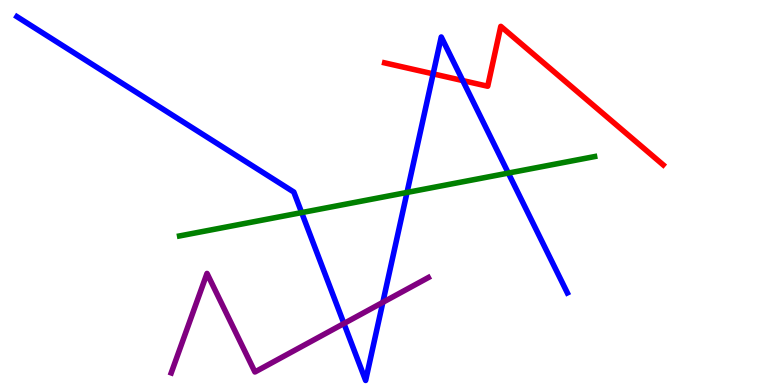[{'lines': ['blue', 'red'], 'intersections': [{'x': 5.59, 'y': 8.08}, {'x': 5.97, 'y': 7.91}]}, {'lines': ['green', 'red'], 'intersections': []}, {'lines': ['purple', 'red'], 'intersections': []}, {'lines': ['blue', 'green'], 'intersections': [{'x': 3.89, 'y': 4.48}, {'x': 5.25, 'y': 5.0}, {'x': 6.56, 'y': 5.5}]}, {'lines': ['blue', 'purple'], 'intersections': [{'x': 4.44, 'y': 1.6}, {'x': 4.94, 'y': 2.15}]}, {'lines': ['green', 'purple'], 'intersections': []}]